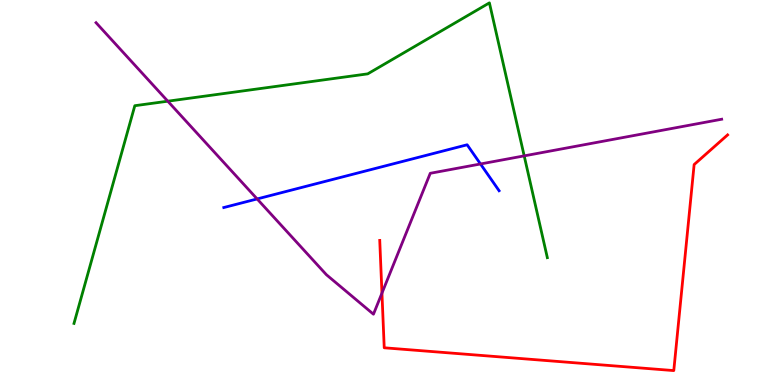[{'lines': ['blue', 'red'], 'intersections': []}, {'lines': ['green', 'red'], 'intersections': []}, {'lines': ['purple', 'red'], 'intersections': [{'x': 4.93, 'y': 2.39}]}, {'lines': ['blue', 'green'], 'intersections': []}, {'lines': ['blue', 'purple'], 'intersections': [{'x': 3.32, 'y': 4.83}, {'x': 6.2, 'y': 5.74}]}, {'lines': ['green', 'purple'], 'intersections': [{'x': 2.17, 'y': 7.37}, {'x': 6.76, 'y': 5.95}]}]